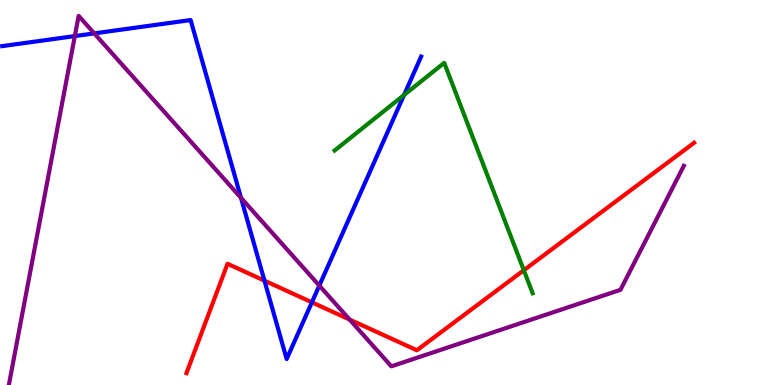[{'lines': ['blue', 'red'], 'intersections': [{'x': 3.41, 'y': 2.71}, {'x': 4.02, 'y': 2.15}]}, {'lines': ['green', 'red'], 'intersections': [{'x': 6.76, 'y': 2.98}]}, {'lines': ['purple', 'red'], 'intersections': [{'x': 4.51, 'y': 1.7}]}, {'lines': ['blue', 'green'], 'intersections': [{'x': 5.21, 'y': 7.53}]}, {'lines': ['blue', 'purple'], 'intersections': [{'x': 0.966, 'y': 9.06}, {'x': 1.22, 'y': 9.13}, {'x': 3.11, 'y': 4.86}, {'x': 4.12, 'y': 2.58}]}, {'lines': ['green', 'purple'], 'intersections': []}]